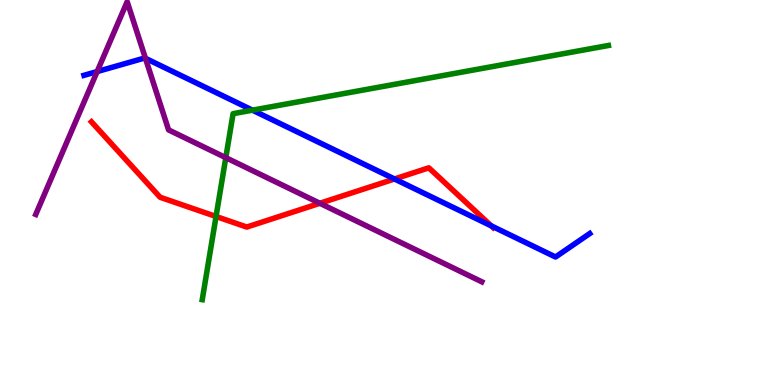[{'lines': ['blue', 'red'], 'intersections': [{'x': 5.09, 'y': 5.35}, {'x': 6.34, 'y': 4.13}]}, {'lines': ['green', 'red'], 'intersections': [{'x': 2.79, 'y': 4.38}]}, {'lines': ['purple', 'red'], 'intersections': [{'x': 4.13, 'y': 4.72}]}, {'lines': ['blue', 'green'], 'intersections': [{'x': 3.26, 'y': 7.14}]}, {'lines': ['blue', 'purple'], 'intersections': [{'x': 1.25, 'y': 8.14}, {'x': 1.88, 'y': 8.49}]}, {'lines': ['green', 'purple'], 'intersections': [{'x': 2.91, 'y': 5.9}]}]